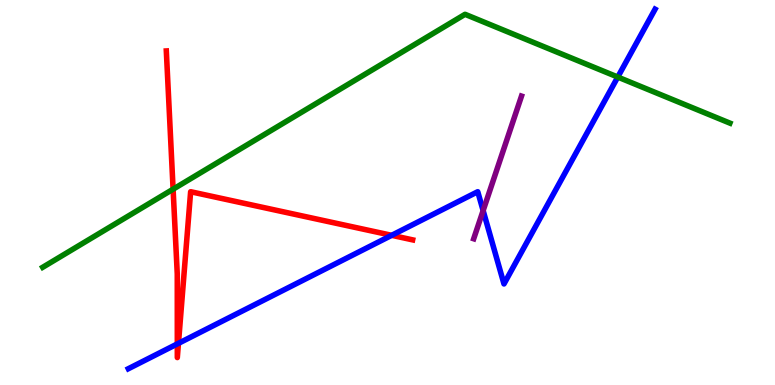[{'lines': ['blue', 'red'], 'intersections': [{'x': 2.29, 'y': 1.07}, {'x': 2.3, 'y': 1.08}, {'x': 5.05, 'y': 3.89}]}, {'lines': ['green', 'red'], 'intersections': [{'x': 2.23, 'y': 5.09}]}, {'lines': ['purple', 'red'], 'intersections': []}, {'lines': ['blue', 'green'], 'intersections': [{'x': 7.97, 'y': 8.0}]}, {'lines': ['blue', 'purple'], 'intersections': [{'x': 6.23, 'y': 4.53}]}, {'lines': ['green', 'purple'], 'intersections': []}]